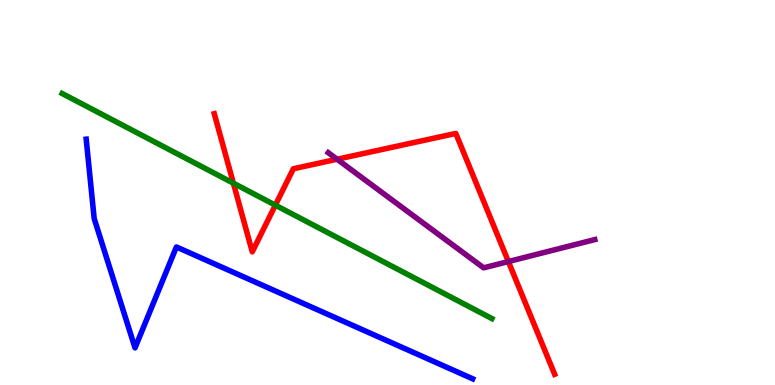[{'lines': ['blue', 'red'], 'intersections': []}, {'lines': ['green', 'red'], 'intersections': [{'x': 3.01, 'y': 5.24}, {'x': 3.55, 'y': 4.67}]}, {'lines': ['purple', 'red'], 'intersections': [{'x': 4.35, 'y': 5.86}, {'x': 6.56, 'y': 3.21}]}, {'lines': ['blue', 'green'], 'intersections': []}, {'lines': ['blue', 'purple'], 'intersections': []}, {'lines': ['green', 'purple'], 'intersections': []}]